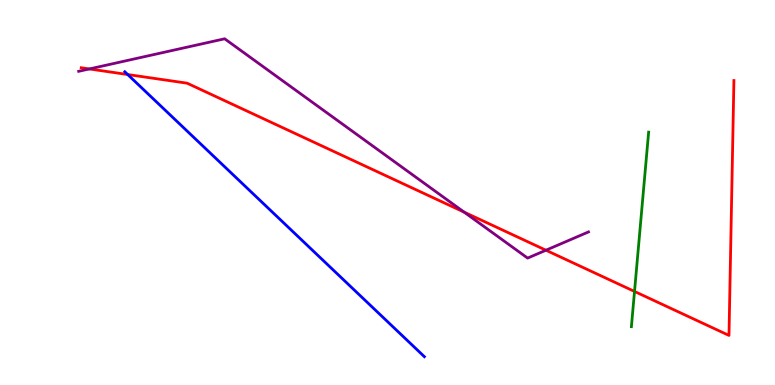[{'lines': ['blue', 'red'], 'intersections': [{'x': 1.65, 'y': 8.06}]}, {'lines': ['green', 'red'], 'intersections': [{'x': 8.19, 'y': 2.43}]}, {'lines': ['purple', 'red'], 'intersections': [{'x': 1.15, 'y': 8.21}, {'x': 5.99, 'y': 4.49}, {'x': 7.04, 'y': 3.5}]}, {'lines': ['blue', 'green'], 'intersections': []}, {'lines': ['blue', 'purple'], 'intersections': []}, {'lines': ['green', 'purple'], 'intersections': []}]